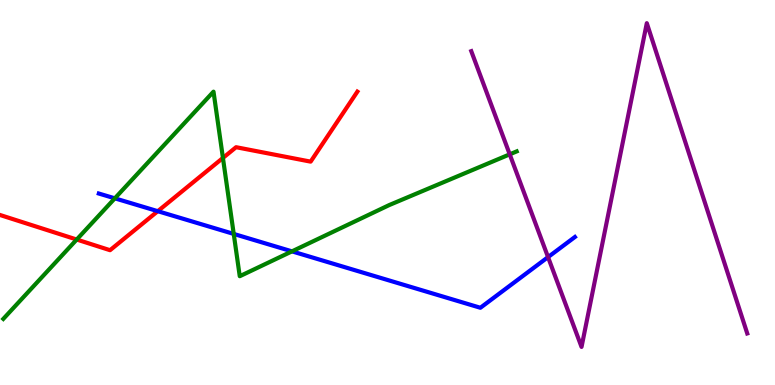[{'lines': ['blue', 'red'], 'intersections': [{'x': 2.04, 'y': 4.51}]}, {'lines': ['green', 'red'], 'intersections': [{'x': 0.99, 'y': 3.78}, {'x': 2.88, 'y': 5.9}]}, {'lines': ['purple', 'red'], 'intersections': []}, {'lines': ['blue', 'green'], 'intersections': [{'x': 1.48, 'y': 4.85}, {'x': 3.02, 'y': 3.92}, {'x': 3.77, 'y': 3.47}]}, {'lines': ['blue', 'purple'], 'intersections': [{'x': 7.07, 'y': 3.32}]}, {'lines': ['green', 'purple'], 'intersections': [{'x': 6.58, 'y': 5.99}]}]